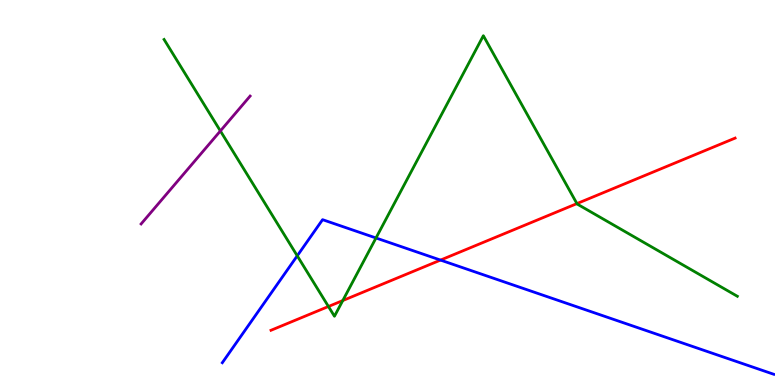[{'lines': ['blue', 'red'], 'intersections': [{'x': 5.68, 'y': 3.24}]}, {'lines': ['green', 'red'], 'intersections': [{'x': 4.24, 'y': 2.04}, {'x': 4.42, 'y': 2.19}, {'x': 7.44, 'y': 4.71}]}, {'lines': ['purple', 'red'], 'intersections': []}, {'lines': ['blue', 'green'], 'intersections': [{'x': 3.84, 'y': 3.36}, {'x': 4.85, 'y': 3.82}]}, {'lines': ['blue', 'purple'], 'intersections': []}, {'lines': ['green', 'purple'], 'intersections': [{'x': 2.84, 'y': 6.6}]}]